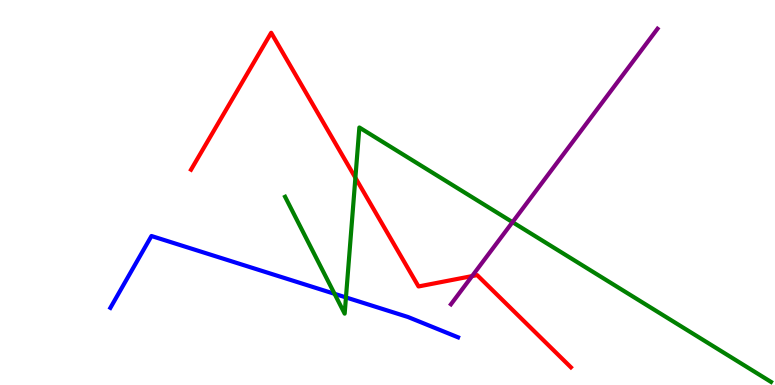[{'lines': ['blue', 'red'], 'intersections': []}, {'lines': ['green', 'red'], 'intersections': [{'x': 4.59, 'y': 5.38}]}, {'lines': ['purple', 'red'], 'intersections': [{'x': 6.09, 'y': 2.83}]}, {'lines': ['blue', 'green'], 'intersections': [{'x': 4.32, 'y': 2.37}, {'x': 4.46, 'y': 2.27}]}, {'lines': ['blue', 'purple'], 'intersections': []}, {'lines': ['green', 'purple'], 'intersections': [{'x': 6.61, 'y': 4.23}]}]